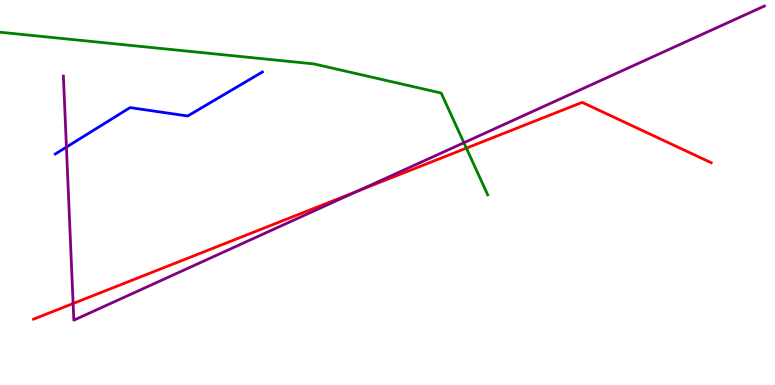[{'lines': ['blue', 'red'], 'intersections': []}, {'lines': ['green', 'red'], 'intersections': [{'x': 6.02, 'y': 6.15}]}, {'lines': ['purple', 'red'], 'intersections': [{'x': 0.943, 'y': 2.12}, {'x': 4.61, 'y': 5.03}]}, {'lines': ['blue', 'green'], 'intersections': []}, {'lines': ['blue', 'purple'], 'intersections': [{'x': 0.857, 'y': 6.18}]}, {'lines': ['green', 'purple'], 'intersections': [{'x': 5.99, 'y': 6.29}]}]